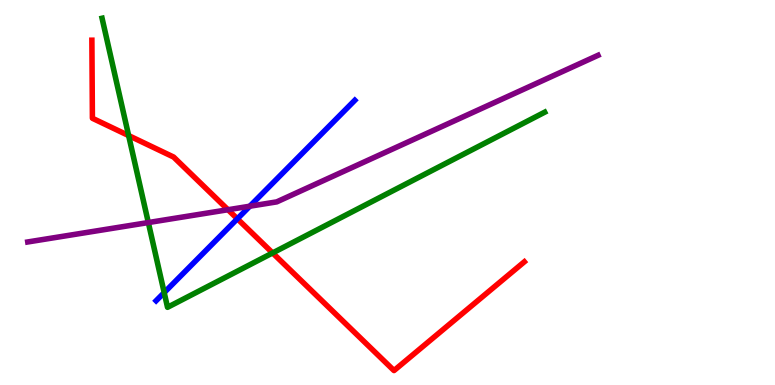[{'lines': ['blue', 'red'], 'intersections': [{'x': 3.06, 'y': 4.32}]}, {'lines': ['green', 'red'], 'intersections': [{'x': 1.66, 'y': 6.48}, {'x': 3.52, 'y': 3.43}]}, {'lines': ['purple', 'red'], 'intersections': [{'x': 2.94, 'y': 4.55}]}, {'lines': ['blue', 'green'], 'intersections': [{'x': 2.12, 'y': 2.4}]}, {'lines': ['blue', 'purple'], 'intersections': [{'x': 3.22, 'y': 4.64}]}, {'lines': ['green', 'purple'], 'intersections': [{'x': 1.91, 'y': 4.22}]}]